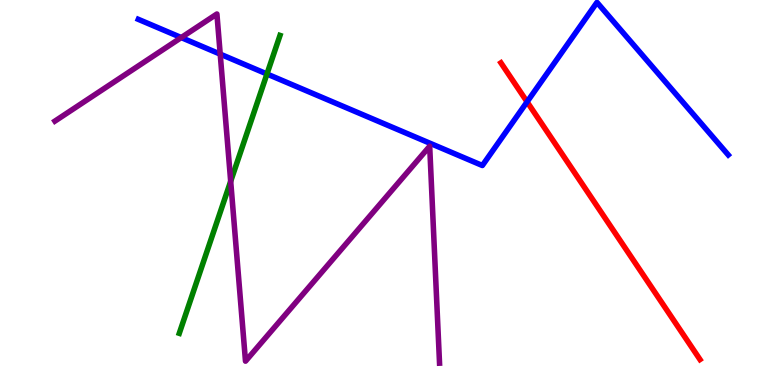[{'lines': ['blue', 'red'], 'intersections': [{'x': 6.8, 'y': 7.35}]}, {'lines': ['green', 'red'], 'intersections': []}, {'lines': ['purple', 'red'], 'intersections': []}, {'lines': ['blue', 'green'], 'intersections': [{'x': 3.44, 'y': 8.08}]}, {'lines': ['blue', 'purple'], 'intersections': [{'x': 2.34, 'y': 9.02}, {'x': 2.84, 'y': 8.59}]}, {'lines': ['green', 'purple'], 'intersections': [{'x': 2.98, 'y': 5.29}]}]